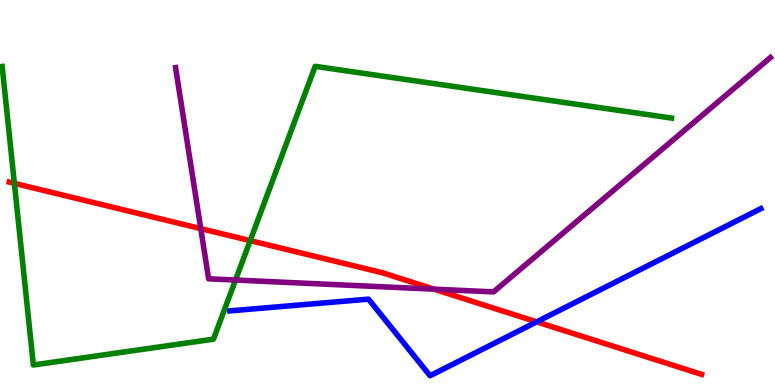[{'lines': ['blue', 'red'], 'intersections': [{'x': 6.93, 'y': 1.64}]}, {'lines': ['green', 'red'], 'intersections': [{'x': 0.186, 'y': 5.24}, {'x': 3.23, 'y': 3.75}]}, {'lines': ['purple', 'red'], 'intersections': [{'x': 2.59, 'y': 4.06}, {'x': 5.6, 'y': 2.49}]}, {'lines': ['blue', 'green'], 'intersections': []}, {'lines': ['blue', 'purple'], 'intersections': []}, {'lines': ['green', 'purple'], 'intersections': [{'x': 3.04, 'y': 2.73}]}]